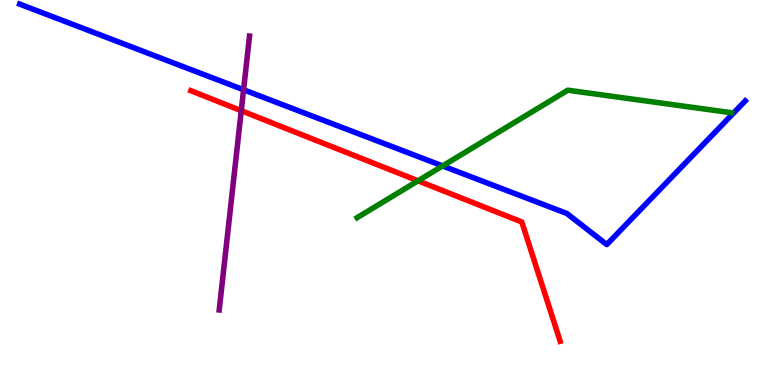[{'lines': ['blue', 'red'], 'intersections': []}, {'lines': ['green', 'red'], 'intersections': [{'x': 5.39, 'y': 5.3}]}, {'lines': ['purple', 'red'], 'intersections': [{'x': 3.11, 'y': 7.12}]}, {'lines': ['blue', 'green'], 'intersections': [{'x': 5.71, 'y': 5.69}]}, {'lines': ['blue', 'purple'], 'intersections': [{'x': 3.14, 'y': 7.67}]}, {'lines': ['green', 'purple'], 'intersections': []}]